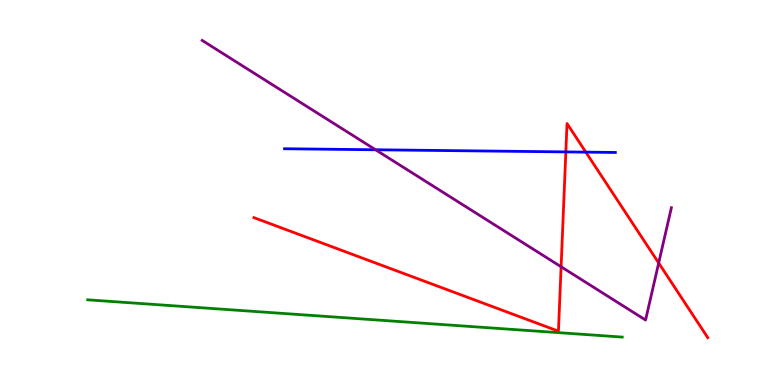[{'lines': ['blue', 'red'], 'intersections': [{'x': 7.3, 'y': 6.05}, {'x': 7.56, 'y': 6.05}]}, {'lines': ['green', 'red'], 'intersections': []}, {'lines': ['purple', 'red'], 'intersections': [{'x': 7.24, 'y': 3.07}, {'x': 8.5, 'y': 3.17}]}, {'lines': ['blue', 'green'], 'intersections': []}, {'lines': ['blue', 'purple'], 'intersections': [{'x': 4.85, 'y': 6.11}]}, {'lines': ['green', 'purple'], 'intersections': []}]